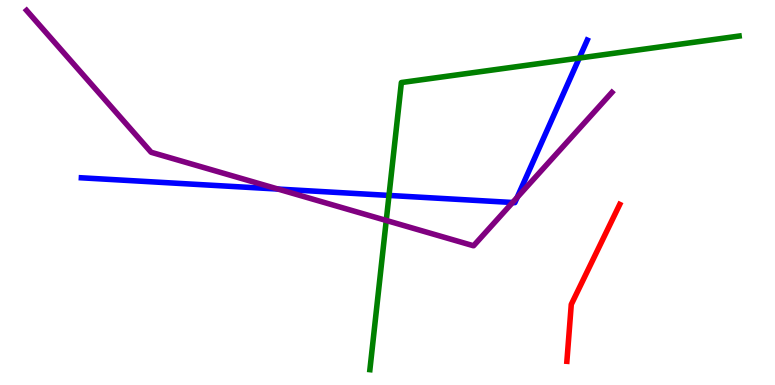[{'lines': ['blue', 'red'], 'intersections': []}, {'lines': ['green', 'red'], 'intersections': []}, {'lines': ['purple', 'red'], 'intersections': []}, {'lines': ['blue', 'green'], 'intersections': [{'x': 5.02, 'y': 4.92}, {'x': 7.47, 'y': 8.49}]}, {'lines': ['blue', 'purple'], 'intersections': [{'x': 3.59, 'y': 5.09}, {'x': 6.61, 'y': 4.74}, {'x': 6.67, 'y': 4.87}]}, {'lines': ['green', 'purple'], 'intersections': [{'x': 4.98, 'y': 4.27}]}]